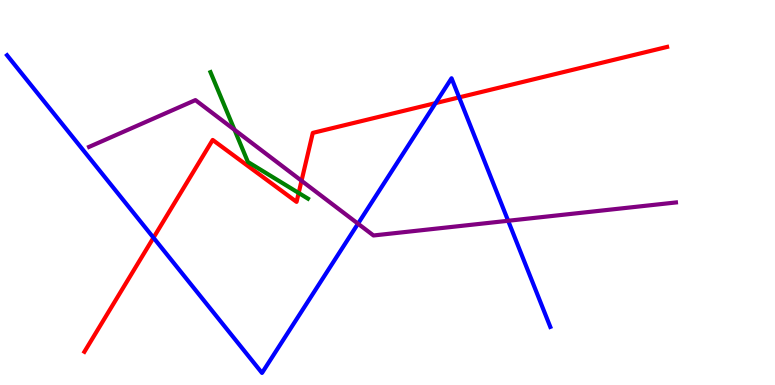[{'lines': ['blue', 'red'], 'intersections': [{'x': 1.98, 'y': 3.83}, {'x': 5.62, 'y': 7.32}, {'x': 5.92, 'y': 7.47}]}, {'lines': ['green', 'red'], 'intersections': [{'x': 3.85, 'y': 4.99}]}, {'lines': ['purple', 'red'], 'intersections': [{'x': 3.89, 'y': 5.3}]}, {'lines': ['blue', 'green'], 'intersections': []}, {'lines': ['blue', 'purple'], 'intersections': [{'x': 4.62, 'y': 4.19}, {'x': 6.56, 'y': 4.27}]}, {'lines': ['green', 'purple'], 'intersections': [{'x': 3.03, 'y': 6.63}]}]